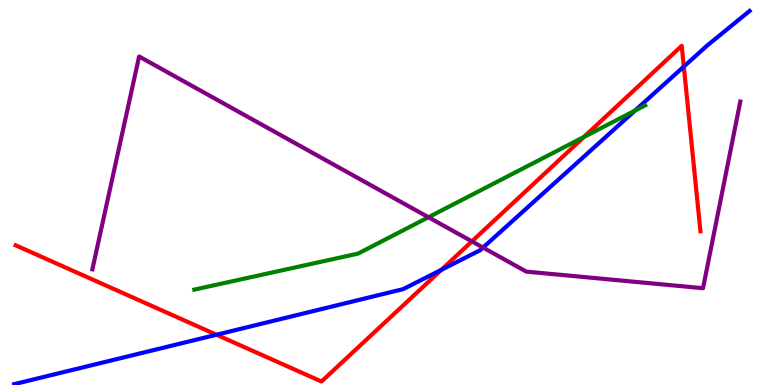[{'lines': ['blue', 'red'], 'intersections': [{'x': 2.79, 'y': 1.31}, {'x': 5.69, 'y': 2.99}, {'x': 8.82, 'y': 8.27}]}, {'lines': ['green', 'red'], 'intersections': [{'x': 7.53, 'y': 6.44}]}, {'lines': ['purple', 'red'], 'intersections': [{'x': 6.09, 'y': 3.73}]}, {'lines': ['blue', 'green'], 'intersections': [{'x': 8.19, 'y': 7.13}]}, {'lines': ['blue', 'purple'], 'intersections': [{'x': 6.23, 'y': 3.57}]}, {'lines': ['green', 'purple'], 'intersections': [{'x': 5.53, 'y': 4.36}]}]